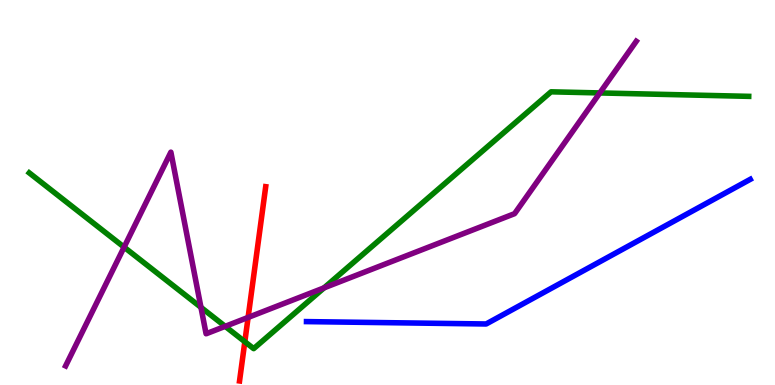[{'lines': ['blue', 'red'], 'intersections': []}, {'lines': ['green', 'red'], 'intersections': [{'x': 3.16, 'y': 1.12}]}, {'lines': ['purple', 'red'], 'intersections': [{'x': 3.2, 'y': 1.76}]}, {'lines': ['blue', 'green'], 'intersections': []}, {'lines': ['blue', 'purple'], 'intersections': []}, {'lines': ['green', 'purple'], 'intersections': [{'x': 1.6, 'y': 3.58}, {'x': 2.59, 'y': 2.02}, {'x': 2.91, 'y': 1.52}, {'x': 4.18, 'y': 2.52}, {'x': 7.74, 'y': 7.59}]}]